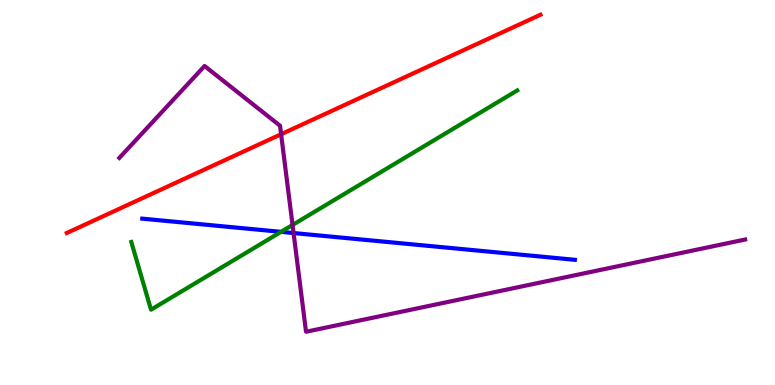[{'lines': ['blue', 'red'], 'intersections': []}, {'lines': ['green', 'red'], 'intersections': []}, {'lines': ['purple', 'red'], 'intersections': [{'x': 3.63, 'y': 6.51}]}, {'lines': ['blue', 'green'], 'intersections': [{'x': 3.63, 'y': 3.98}]}, {'lines': ['blue', 'purple'], 'intersections': [{'x': 3.79, 'y': 3.95}]}, {'lines': ['green', 'purple'], 'intersections': [{'x': 3.77, 'y': 4.16}]}]